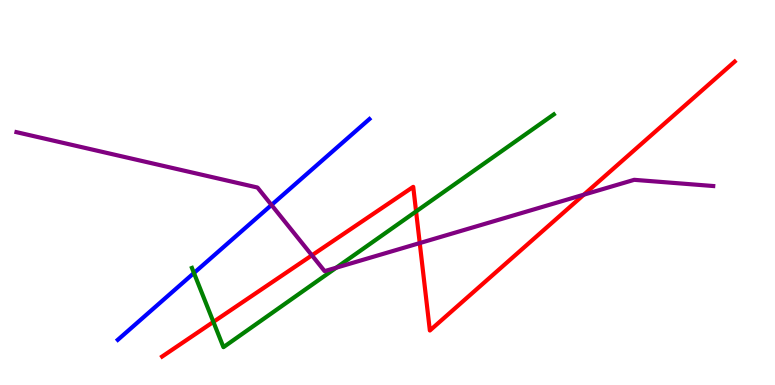[{'lines': ['blue', 'red'], 'intersections': []}, {'lines': ['green', 'red'], 'intersections': [{'x': 2.75, 'y': 1.64}, {'x': 5.37, 'y': 4.51}]}, {'lines': ['purple', 'red'], 'intersections': [{'x': 4.02, 'y': 3.37}, {'x': 5.42, 'y': 3.69}, {'x': 7.53, 'y': 4.94}]}, {'lines': ['blue', 'green'], 'intersections': [{'x': 2.5, 'y': 2.91}]}, {'lines': ['blue', 'purple'], 'intersections': [{'x': 3.5, 'y': 4.68}]}, {'lines': ['green', 'purple'], 'intersections': [{'x': 4.34, 'y': 3.05}]}]